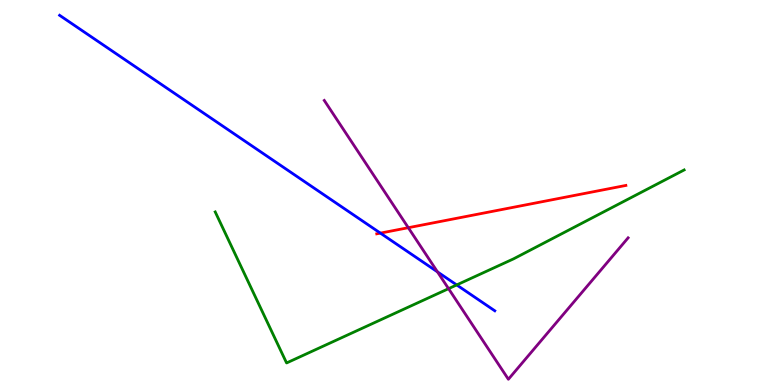[{'lines': ['blue', 'red'], 'intersections': [{'x': 4.91, 'y': 3.94}]}, {'lines': ['green', 'red'], 'intersections': []}, {'lines': ['purple', 'red'], 'intersections': [{'x': 5.27, 'y': 4.09}]}, {'lines': ['blue', 'green'], 'intersections': [{'x': 5.89, 'y': 2.6}]}, {'lines': ['blue', 'purple'], 'intersections': [{'x': 5.64, 'y': 2.94}]}, {'lines': ['green', 'purple'], 'intersections': [{'x': 5.79, 'y': 2.5}]}]